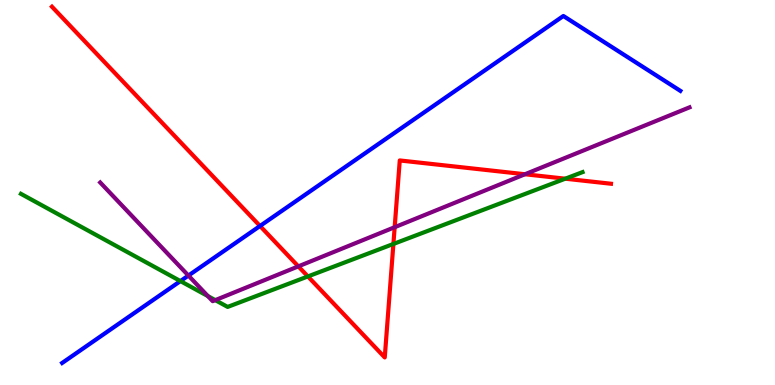[{'lines': ['blue', 'red'], 'intersections': [{'x': 3.36, 'y': 4.13}]}, {'lines': ['green', 'red'], 'intersections': [{'x': 3.97, 'y': 2.82}, {'x': 5.08, 'y': 3.66}, {'x': 7.29, 'y': 5.36}]}, {'lines': ['purple', 'red'], 'intersections': [{'x': 3.85, 'y': 3.08}, {'x': 5.09, 'y': 4.1}, {'x': 6.77, 'y': 5.47}]}, {'lines': ['blue', 'green'], 'intersections': [{'x': 2.33, 'y': 2.7}]}, {'lines': ['blue', 'purple'], 'intersections': [{'x': 2.43, 'y': 2.84}]}, {'lines': ['green', 'purple'], 'intersections': [{'x': 2.68, 'y': 2.31}, {'x': 2.78, 'y': 2.2}]}]